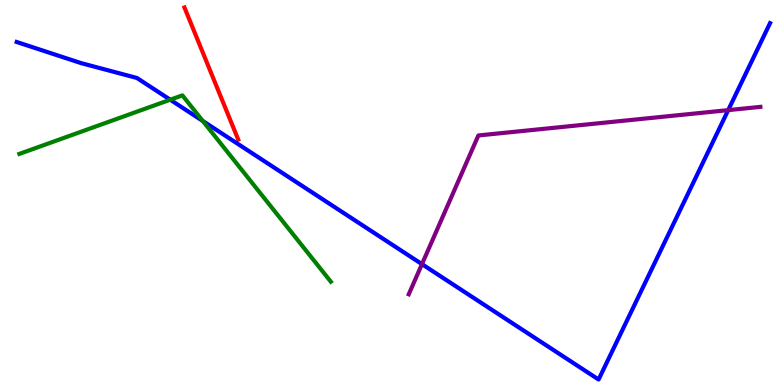[{'lines': ['blue', 'red'], 'intersections': []}, {'lines': ['green', 'red'], 'intersections': []}, {'lines': ['purple', 'red'], 'intersections': []}, {'lines': ['blue', 'green'], 'intersections': [{'x': 2.2, 'y': 7.41}, {'x': 2.62, 'y': 6.86}]}, {'lines': ['blue', 'purple'], 'intersections': [{'x': 5.44, 'y': 3.14}, {'x': 9.4, 'y': 7.14}]}, {'lines': ['green', 'purple'], 'intersections': []}]